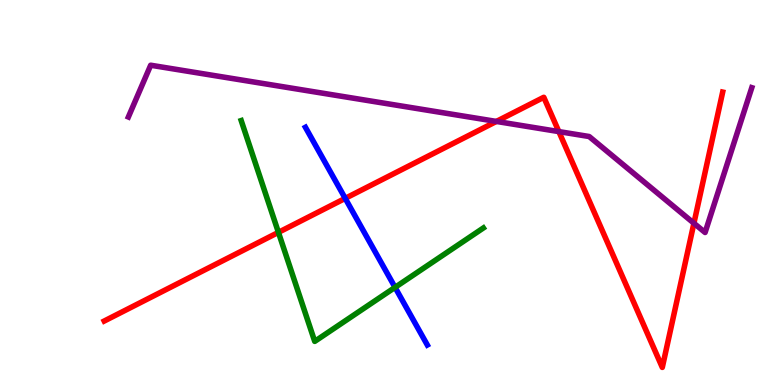[{'lines': ['blue', 'red'], 'intersections': [{'x': 4.45, 'y': 4.85}]}, {'lines': ['green', 'red'], 'intersections': [{'x': 3.59, 'y': 3.96}]}, {'lines': ['purple', 'red'], 'intersections': [{'x': 6.4, 'y': 6.85}, {'x': 7.21, 'y': 6.58}, {'x': 8.95, 'y': 4.2}]}, {'lines': ['blue', 'green'], 'intersections': [{'x': 5.1, 'y': 2.54}]}, {'lines': ['blue', 'purple'], 'intersections': []}, {'lines': ['green', 'purple'], 'intersections': []}]